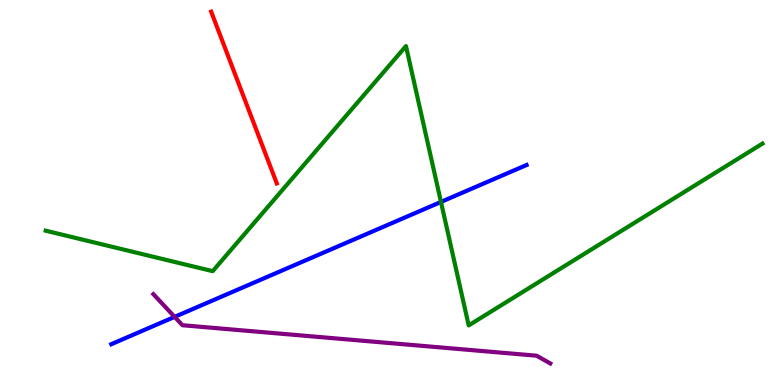[{'lines': ['blue', 'red'], 'intersections': []}, {'lines': ['green', 'red'], 'intersections': []}, {'lines': ['purple', 'red'], 'intersections': []}, {'lines': ['blue', 'green'], 'intersections': [{'x': 5.69, 'y': 4.75}]}, {'lines': ['blue', 'purple'], 'intersections': [{'x': 2.25, 'y': 1.77}]}, {'lines': ['green', 'purple'], 'intersections': []}]